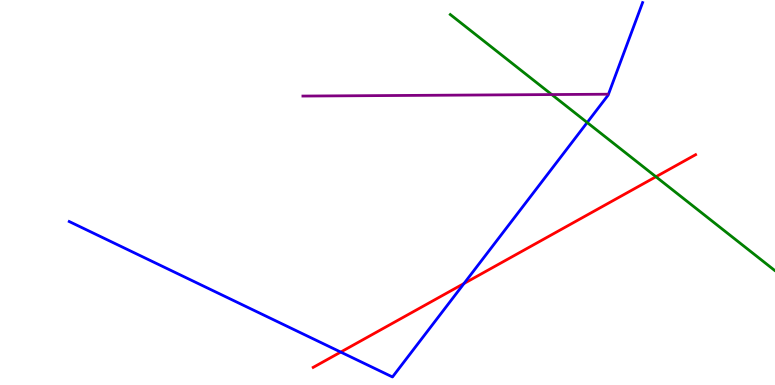[{'lines': ['blue', 'red'], 'intersections': [{'x': 4.4, 'y': 0.855}, {'x': 5.99, 'y': 2.64}]}, {'lines': ['green', 'red'], 'intersections': [{'x': 8.46, 'y': 5.41}]}, {'lines': ['purple', 'red'], 'intersections': []}, {'lines': ['blue', 'green'], 'intersections': [{'x': 7.58, 'y': 6.82}]}, {'lines': ['blue', 'purple'], 'intersections': []}, {'lines': ['green', 'purple'], 'intersections': [{'x': 7.12, 'y': 7.54}]}]